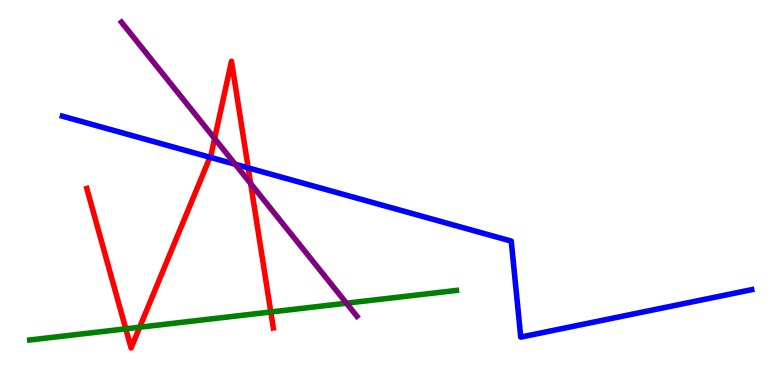[{'lines': ['blue', 'red'], 'intersections': [{'x': 2.71, 'y': 5.92}, {'x': 3.2, 'y': 5.64}]}, {'lines': ['green', 'red'], 'intersections': [{'x': 1.62, 'y': 1.46}, {'x': 1.8, 'y': 1.5}, {'x': 3.49, 'y': 1.9}]}, {'lines': ['purple', 'red'], 'intersections': [{'x': 2.77, 'y': 6.4}, {'x': 3.23, 'y': 5.23}]}, {'lines': ['blue', 'green'], 'intersections': []}, {'lines': ['blue', 'purple'], 'intersections': [{'x': 3.04, 'y': 5.73}]}, {'lines': ['green', 'purple'], 'intersections': [{'x': 4.47, 'y': 2.12}]}]